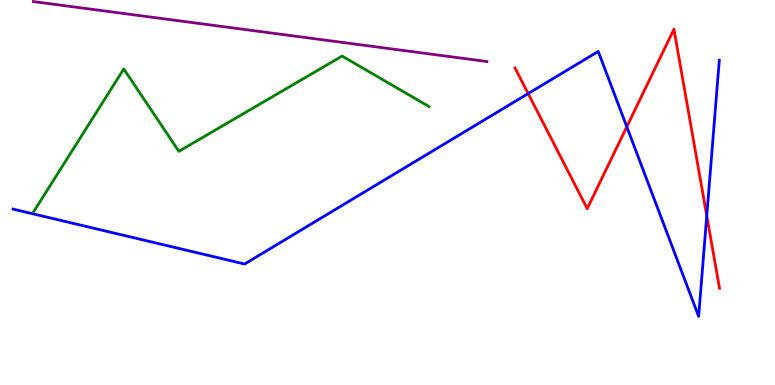[{'lines': ['blue', 'red'], 'intersections': [{'x': 6.81, 'y': 7.57}, {'x': 8.09, 'y': 6.71}, {'x': 9.12, 'y': 4.39}]}, {'lines': ['green', 'red'], 'intersections': []}, {'lines': ['purple', 'red'], 'intersections': []}, {'lines': ['blue', 'green'], 'intersections': []}, {'lines': ['blue', 'purple'], 'intersections': []}, {'lines': ['green', 'purple'], 'intersections': []}]